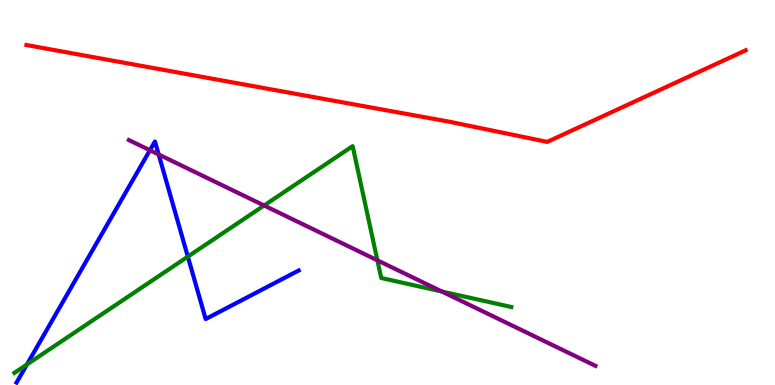[{'lines': ['blue', 'red'], 'intersections': []}, {'lines': ['green', 'red'], 'intersections': []}, {'lines': ['purple', 'red'], 'intersections': []}, {'lines': ['blue', 'green'], 'intersections': [{'x': 0.348, 'y': 0.533}, {'x': 2.42, 'y': 3.33}]}, {'lines': ['blue', 'purple'], 'intersections': [{'x': 1.93, 'y': 6.1}, {'x': 2.05, 'y': 5.99}]}, {'lines': ['green', 'purple'], 'intersections': [{'x': 3.41, 'y': 4.66}, {'x': 4.87, 'y': 3.24}, {'x': 5.7, 'y': 2.43}]}]